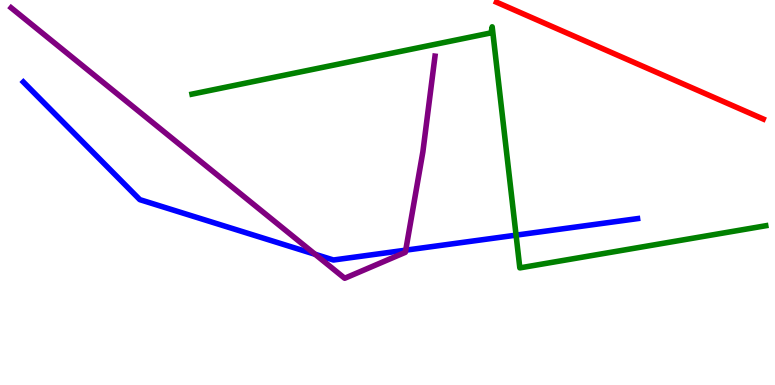[{'lines': ['blue', 'red'], 'intersections': []}, {'lines': ['green', 'red'], 'intersections': []}, {'lines': ['purple', 'red'], 'intersections': []}, {'lines': ['blue', 'green'], 'intersections': [{'x': 6.66, 'y': 3.89}]}, {'lines': ['blue', 'purple'], 'intersections': [{'x': 4.07, 'y': 3.4}, {'x': 5.24, 'y': 3.5}]}, {'lines': ['green', 'purple'], 'intersections': []}]